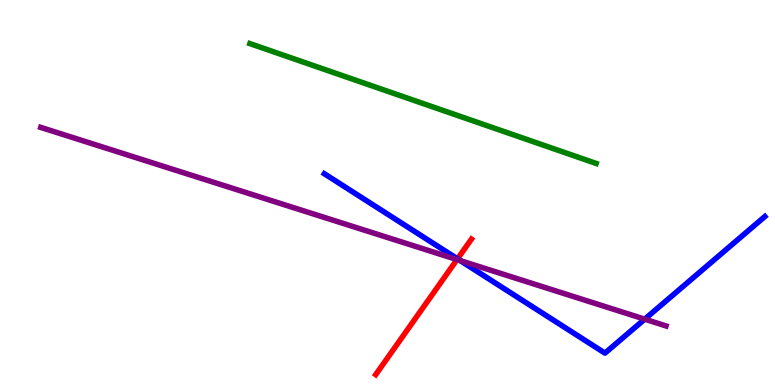[{'lines': ['blue', 'red'], 'intersections': [{'x': 5.9, 'y': 3.28}]}, {'lines': ['green', 'red'], 'intersections': []}, {'lines': ['purple', 'red'], 'intersections': [{'x': 5.9, 'y': 3.26}]}, {'lines': ['blue', 'green'], 'intersections': []}, {'lines': ['blue', 'purple'], 'intersections': [{'x': 5.94, 'y': 3.23}, {'x': 8.32, 'y': 1.71}]}, {'lines': ['green', 'purple'], 'intersections': []}]